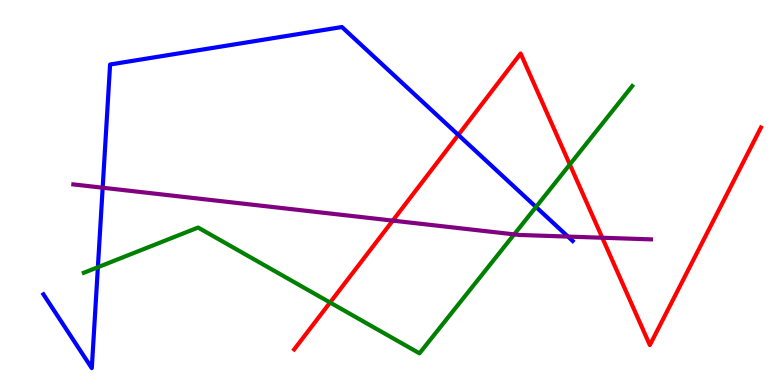[{'lines': ['blue', 'red'], 'intersections': [{'x': 5.91, 'y': 6.5}]}, {'lines': ['green', 'red'], 'intersections': [{'x': 4.26, 'y': 2.14}, {'x': 7.35, 'y': 5.73}]}, {'lines': ['purple', 'red'], 'intersections': [{'x': 5.07, 'y': 4.27}, {'x': 7.77, 'y': 3.82}]}, {'lines': ['blue', 'green'], 'intersections': [{'x': 1.26, 'y': 3.06}, {'x': 6.92, 'y': 4.62}]}, {'lines': ['blue', 'purple'], 'intersections': [{'x': 1.32, 'y': 5.12}, {'x': 7.33, 'y': 3.85}]}, {'lines': ['green', 'purple'], 'intersections': [{'x': 6.63, 'y': 3.91}]}]